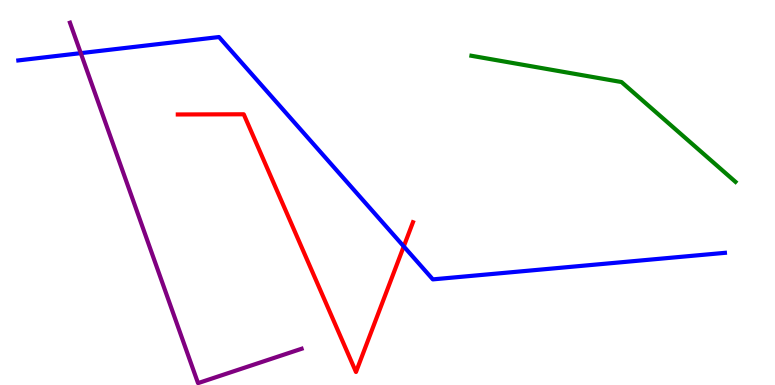[{'lines': ['blue', 'red'], 'intersections': [{'x': 5.21, 'y': 3.6}]}, {'lines': ['green', 'red'], 'intersections': []}, {'lines': ['purple', 'red'], 'intersections': []}, {'lines': ['blue', 'green'], 'intersections': []}, {'lines': ['blue', 'purple'], 'intersections': [{'x': 1.04, 'y': 8.62}]}, {'lines': ['green', 'purple'], 'intersections': []}]